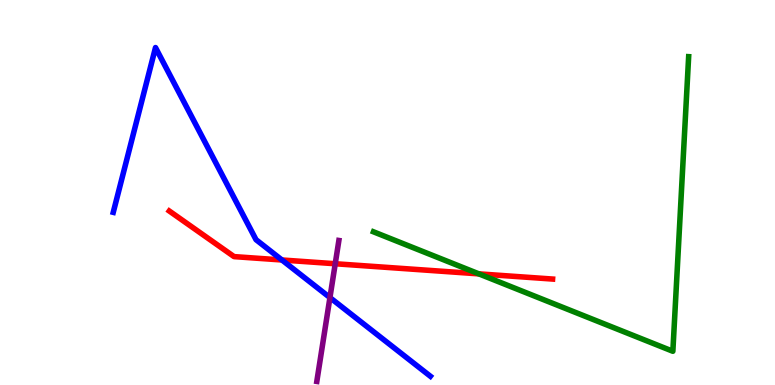[{'lines': ['blue', 'red'], 'intersections': [{'x': 3.64, 'y': 3.25}]}, {'lines': ['green', 'red'], 'intersections': [{'x': 6.18, 'y': 2.89}]}, {'lines': ['purple', 'red'], 'intersections': [{'x': 4.33, 'y': 3.15}]}, {'lines': ['blue', 'green'], 'intersections': []}, {'lines': ['blue', 'purple'], 'intersections': [{'x': 4.26, 'y': 2.27}]}, {'lines': ['green', 'purple'], 'intersections': []}]